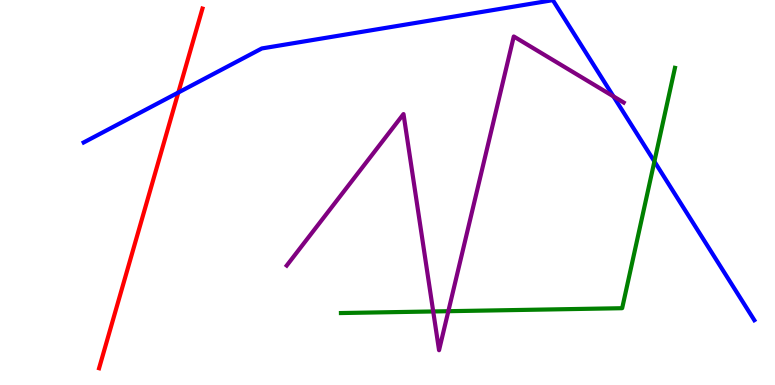[{'lines': ['blue', 'red'], 'intersections': [{'x': 2.3, 'y': 7.6}]}, {'lines': ['green', 'red'], 'intersections': []}, {'lines': ['purple', 'red'], 'intersections': []}, {'lines': ['blue', 'green'], 'intersections': [{'x': 8.44, 'y': 5.81}]}, {'lines': ['blue', 'purple'], 'intersections': [{'x': 7.92, 'y': 7.5}]}, {'lines': ['green', 'purple'], 'intersections': [{'x': 5.59, 'y': 1.91}, {'x': 5.79, 'y': 1.92}]}]